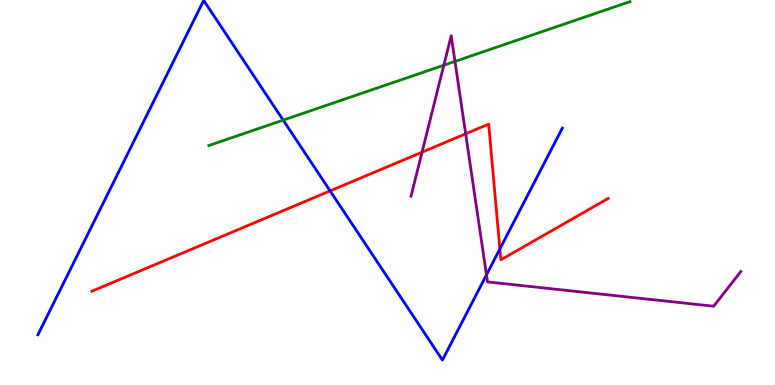[{'lines': ['blue', 'red'], 'intersections': [{'x': 4.26, 'y': 5.04}, {'x': 6.45, 'y': 3.53}]}, {'lines': ['green', 'red'], 'intersections': []}, {'lines': ['purple', 'red'], 'intersections': [{'x': 5.45, 'y': 6.05}, {'x': 6.01, 'y': 6.52}]}, {'lines': ['blue', 'green'], 'intersections': [{'x': 3.65, 'y': 6.88}]}, {'lines': ['blue', 'purple'], 'intersections': [{'x': 6.28, 'y': 2.86}]}, {'lines': ['green', 'purple'], 'intersections': [{'x': 5.73, 'y': 8.31}, {'x': 5.87, 'y': 8.4}]}]